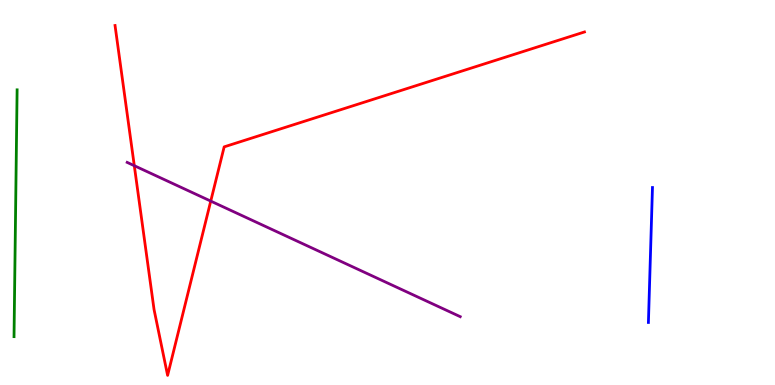[{'lines': ['blue', 'red'], 'intersections': []}, {'lines': ['green', 'red'], 'intersections': []}, {'lines': ['purple', 'red'], 'intersections': [{'x': 1.73, 'y': 5.7}, {'x': 2.72, 'y': 4.78}]}, {'lines': ['blue', 'green'], 'intersections': []}, {'lines': ['blue', 'purple'], 'intersections': []}, {'lines': ['green', 'purple'], 'intersections': []}]